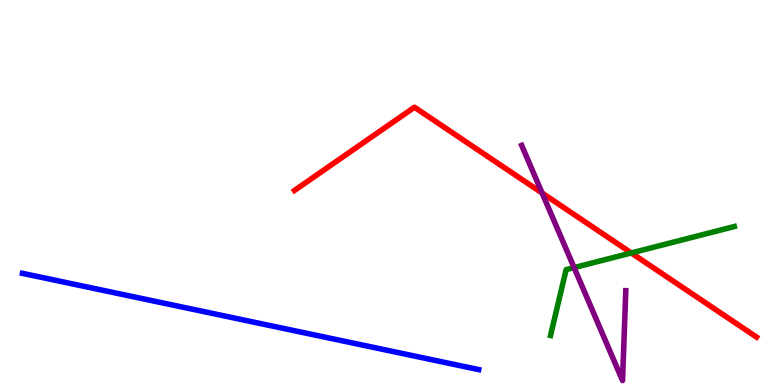[{'lines': ['blue', 'red'], 'intersections': []}, {'lines': ['green', 'red'], 'intersections': [{'x': 8.15, 'y': 3.43}]}, {'lines': ['purple', 'red'], 'intersections': [{'x': 6.99, 'y': 4.99}]}, {'lines': ['blue', 'green'], 'intersections': []}, {'lines': ['blue', 'purple'], 'intersections': []}, {'lines': ['green', 'purple'], 'intersections': [{'x': 7.41, 'y': 3.05}]}]